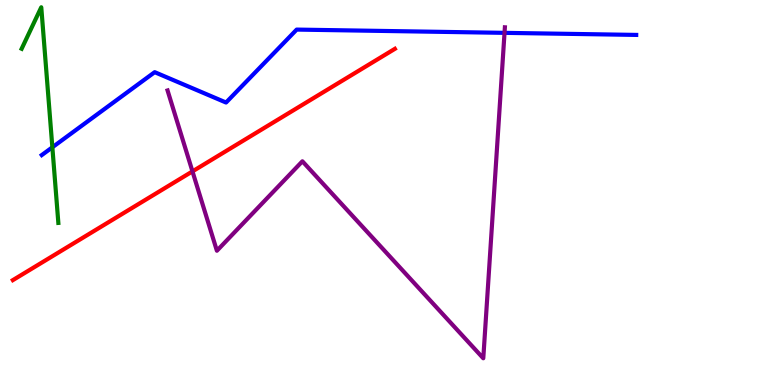[{'lines': ['blue', 'red'], 'intersections': []}, {'lines': ['green', 'red'], 'intersections': []}, {'lines': ['purple', 'red'], 'intersections': [{'x': 2.48, 'y': 5.55}]}, {'lines': ['blue', 'green'], 'intersections': [{'x': 0.676, 'y': 6.17}]}, {'lines': ['blue', 'purple'], 'intersections': [{'x': 6.51, 'y': 9.15}]}, {'lines': ['green', 'purple'], 'intersections': []}]